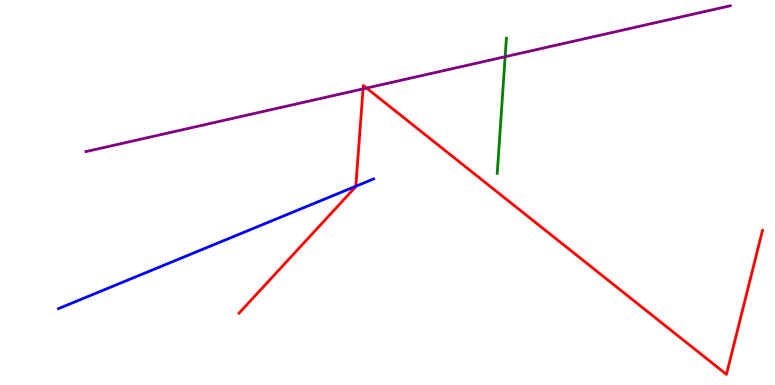[{'lines': ['blue', 'red'], 'intersections': [{'x': 4.59, 'y': 5.16}]}, {'lines': ['green', 'red'], 'intersections': []}, {'lines': ['purple', 'red'], 'intersections': [{'x': 4.68, 'y': 7.69}, {'x': 4.73, 'y': 7.71}]}, {'lines': ['blue', 'green'], 'intersections': []}, {'lines': ['blue', 'purple'], 'intersections': []}, {'lines': ['green', 'purple'], 'intersections': [{'x': 6.52, 'y': 8.53}]}]